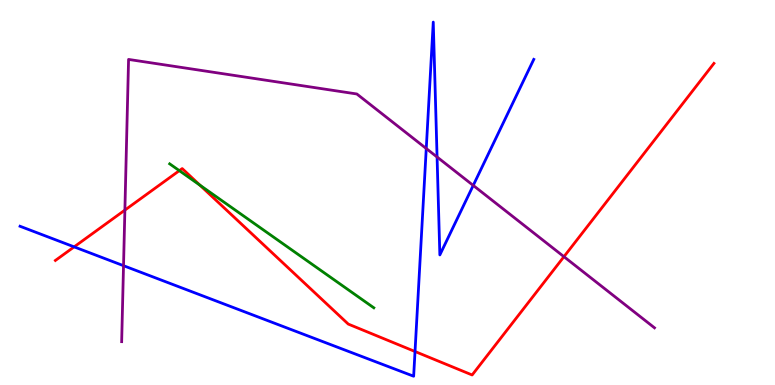[{'lines': ['blue', 'red'], 'intersections': [{'x': 0.957, 'y': 3.59}, {'x': 5.36, 'y': 0.87}]}, {'lines': ['green', 'red'], 'intersections': [{'x': 2.31, 'y': 5.57}, {'x': 2.58, 'y': 5.19}]}, {'lines': ['purple', 'red'], 'intersections': [{'x': 1.61, 'y': 4.54}, {'x': 7.28, 'y': 3.33}]}, {'lines': ['blue', 'green'], 'intersections': []}, {'lines': ['blue', 'purple'], 'intersections': [{'x': 1.59, 'y': 3.1}, {'x': 5.5, 'y': 6.14}, {'x': 5.64, 'y': 5.92}, {'x': 6.11, 'y': 5.18}]}, {'lines': ['green', 'purple'], 'intersections': []}]